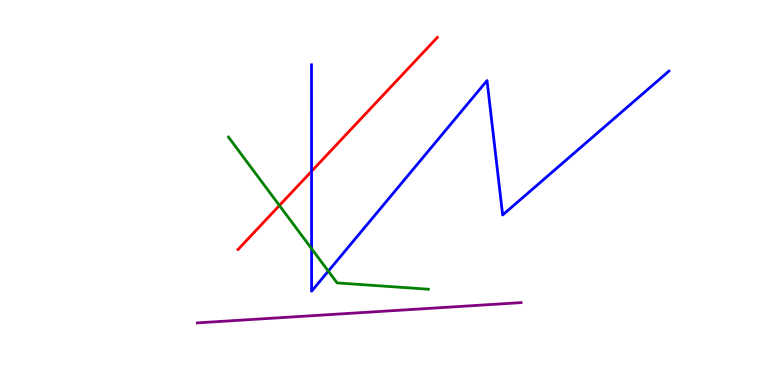[{'lines': ['blue', 'red'], 'intersections': [{'x': 4.02, 'y': 5.55}]}, {'lines': ['green', 'red'], 'intersections': [{'x': 3.61, 'y': 4.66}]}, {'lines': ['purple', 'red'], 'intersections': []}, {'lines': ['blue', 'green'], 'intersections': [{'x': 4.02, 'y': 3.54}, {'x': 4.24, 'y': 2.96}]}, {'lines': ['blue', 'purple'], 'intersections': []}, {'lines': ['green', 'purple'], 'intersections': []}]